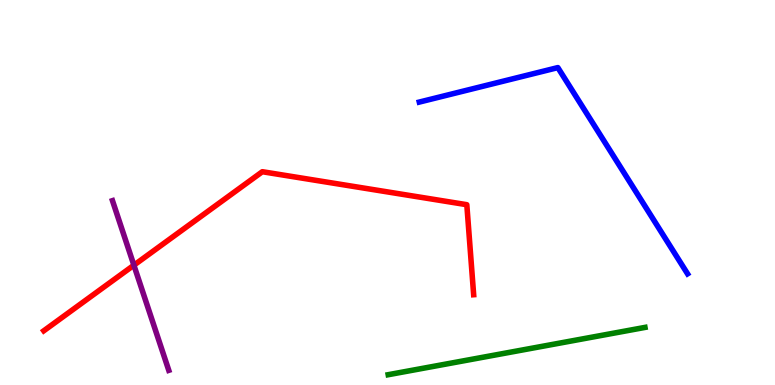[{'lines': ['blue', 'red'], 'intersections': []}, {'lines': ['green', 'red'], 'intersections': []}, {'lines': ['purple', 'red'], 'intersections': [{'x': 1.73, 'y': 3.11}]}, {'lines': ['blue', 'green'], 'intersections': []}, {'lines': ['blue', 'purple'], 'intersections': []}, {'lines': ['green', 'purple'], 'intersections': []}]